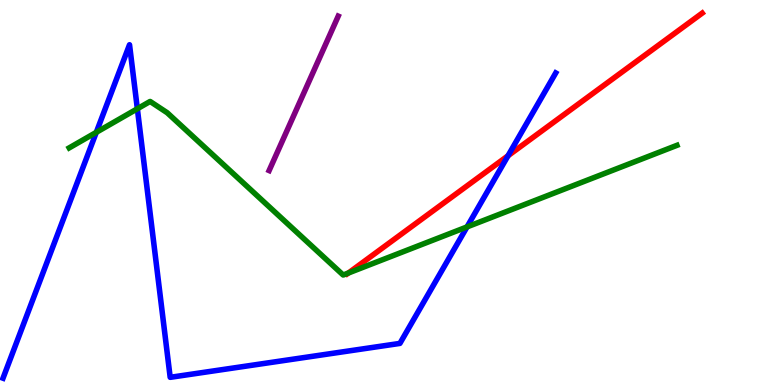[{'lines': ['blue', 'red'], 'intersections': [{'x': 6.56, 'y': 5.95}]}, {'lines': ['green', 'red'], 'intersections': [{'x': 4.5, 'y': 2.91}]}, {'lines': ['purple', 'red'], 'intersections': []}, {'lines': ['blue', 'green'], 'intersections': [{'x': 1.24, 'y': 6.56}, {'x': 1.77, 'y': 7.17}, {'x': 6.03, 'y': 4.11}]}, {'lines': ['blue', 'purple'], 'intersections': []}, {'lines': ['green', 'purple'], 'intersections': []}]